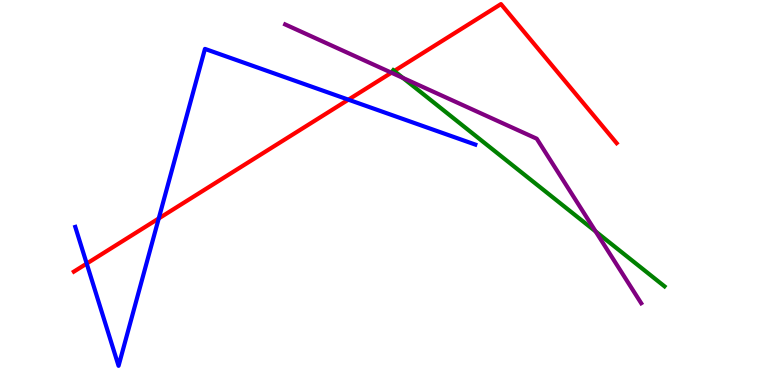[{'lines': ['blue', 'red'], 'intersections': [{'x': 1.12, 'y': 3.15}, {'x': 2.05, 'y': 4.33}, {'x': 4.5, 'y': 7.41}]}, {'lines': ['green', 'red'], 'intersections': [{'x': 5.09, 'y': 8.16}]}, {'lines': ['purple', 'red'], 'intersections': [{'x': 5.05, 'y': 8.11}]}, {'lines': ['blue', 'green'], 'intersections': []}, {'lines': ['blue', 'purple'], 'intersections': []}, {'lines': ['green', 'purple'], 'intersections': [{'x': 5.2, 'y': 7.98}, {'x': 7.69, 'y': 3.99}]}]